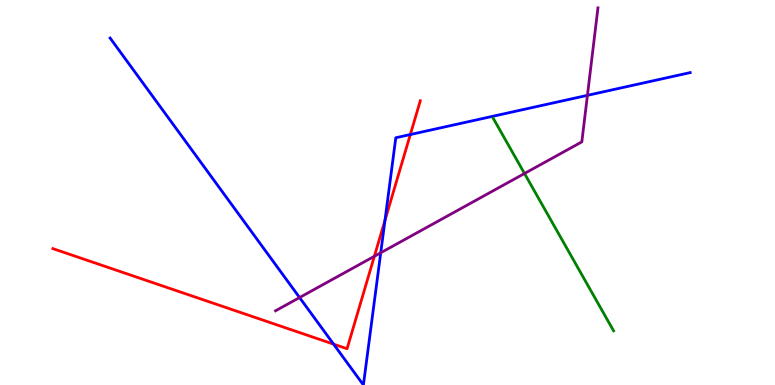[{'lines': ['blue', 'red'], 'intersections': [{'x': 4.3, 'y': 1.06}, {'x': 4.97, 'y': 4.28}, {'x': 5.29, 'y': 6.51}]}, {'lines': ['green', 'red'], 'intersections': []}, {'lines': ['purple', 'red'], 'intersections': [{'x': 4.83, 'y': 3.34}]}, {'lines': ['blue', 'green'], 'intersections': []}, {'lines': ['blue', 'purple'], 'intersections': [{'x': 3.87, 'y': 2.27}, {'x': 4.91, 'y': 3.43}, {'x': 7.58, 'y': 7.52}]}, {'lines': ['green', 'purple'], 'intersections': [{'x': 6.77, 'y': 5.49}]}]